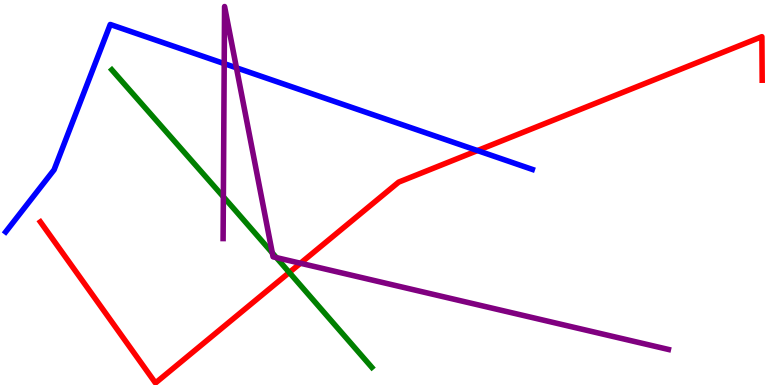[{'lines': ['blue', 'red'], 'intersections': [{'x': 6.16, 'y': 6.09}]}, {'lines': ['green', 'red'], 'intersections': [{'x': 3.73, 'y': 2.92}]}, {'lines': ['purple', 'red'], 'intersections': [{'x': 3.88, 'y': 3.16}]}, {'lines': ['blue', 'green'], 'intersections': []}, {'lines': ['blue', 'purple'], 'intersections': [{'x': 2.89, 'y': 8.35}, {'x': 3.05, 'y': 8.24}]}, {'lines': ['green', 'purple'], 'intersections': [{'x': 2.88, 'y': 4.89}, {'x': 3.51, 'y': 3.43}, {'x': 3.57, 'y': 3.31}]}]